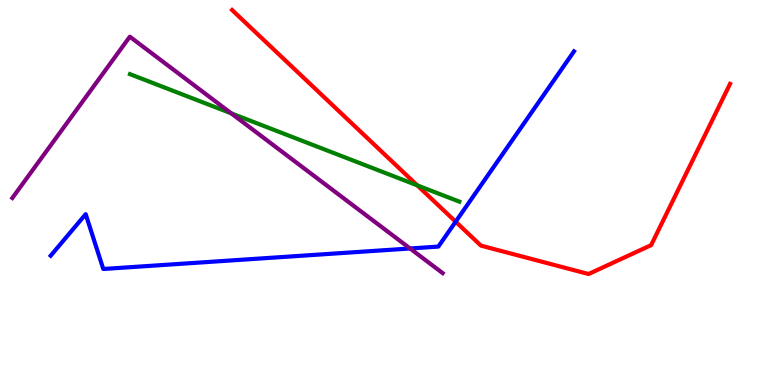[{'lines': ['blue', 'red'], 'intersections': [{'x': 5.88, 'y': 4.24}]}, {'lines': ['green', 'red'], 'intersections': [{'x': 5.38, 'y': 5.19}]}, {'lines': ['purple', 'red'], 'intersections': []}, {'lines': ['blue', 'green'], 'intersections': []}, {'lines': ['blue', 'purple'], 'intersections': [{'x': 5.29, 'y': 3.55}]}, {'lines': ['green', 'purple'], 'intersections': [{'x': 2.98, 'y': 7.06}]}]